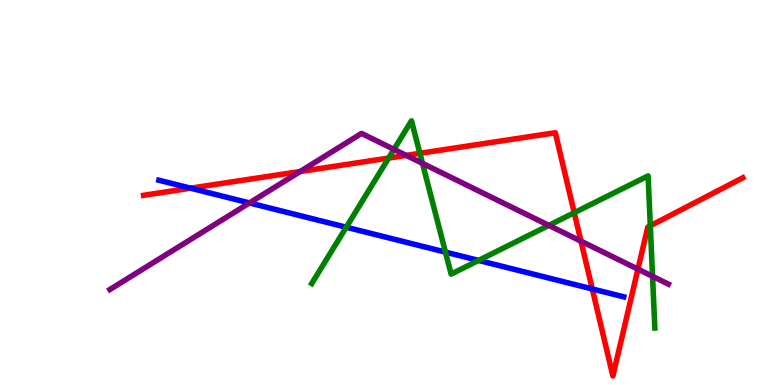[{'lines': ['blue', 'red'], 'intersections': [{'x': 2.46, 'y': 5.11}, {'x': 7.64, 'y': 2.5}]}, {'lines': ['green', 'red'], 'intersections': [{'x': 5.01, 'y': 5.89}, {'x': 5.42, 'y': 6.02}, {'x': 7.41, 'y': 4.47}, {'x': 8.39, 'y': 4.13}]}, {'lines': ['purple', 'red'], 'intersections': [{'x': 3.87, 'y': 5.54}, {'x': 5.24, 'y': 5.96}, {'x': 7.5, 'y': 3.74}, {'x': 8.23, 'y': 3.01}]}, {'lines': ['blue', 'green'], 'intersections': [{'x': 4.47, 'y': 4.1}, {'x': 5.75, 'y': 3.45}, {'x': 6.18, 'y': 3.24}]}, {'lines': ['blue', 'purple'], 'intersections': [{'x': 3.22, 'y': 4.73}]}, {'lines': ['green', 'purple'], 'intersections': [{'x': 5.08, 'y': 6.12}, {'x': 5.45, 'y': 5.76}, {'x': 7.08, 'y': 4.15}, {'x': 8.42, 'y': 2.82}]}]